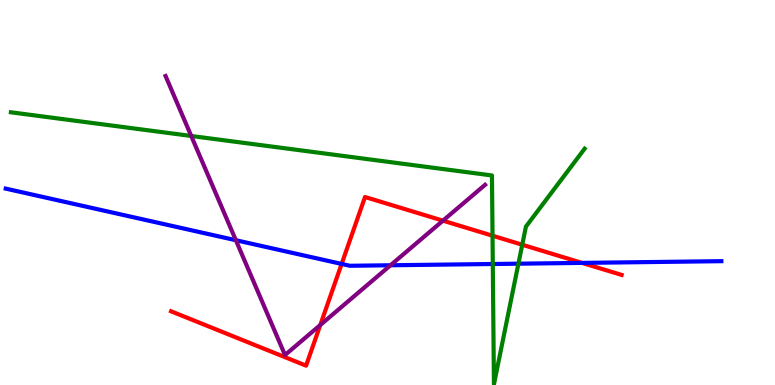[{'lines': ['blue', 'red'], 'intersections': [{'x': 4.41, 'y': 3.14}, {'x': 7.51, 'y': 3.17}]}, {'lines': ['green', 'red'], 'intersections': [{'x': 6.36, 'y': 3.88}, {'x': 6.74, 'y': 3.64}]}, {'lines': ['purple', 'red'], 'intersections': [{'x': 4.13, 'y': 1.56}, {'x': 5.72, 'y': 4.27}]}, {'lines': ['blue', 'green'], 'intersections': [{'x': 6.36, 'y': 3.14}, {'x': 6.69, 'y': 3.15}]}, {'lines': ['blue', 'purple'], 'intersections': [{'x': 3.04, 'y': 3.76}, {'x': 5.04, 'y': 3.11}]}, {'lines': ['green', 'purple'], 'intersections': [{'x': 2.47, 'y': 6.47}]}]